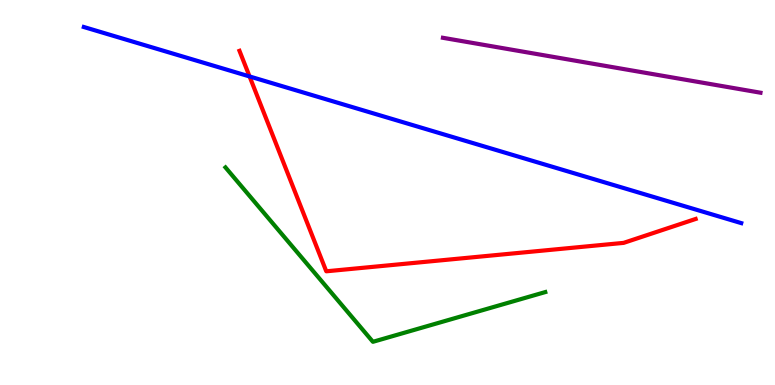[{'lines': ['blue', 'red'], 'intersections': [{'x': 3.22, 'y': 8.01}]}, {'lines': ['green', 'red'], 'intersections': []}, {'lines': ['purple', 'red'], 'intersections': []}, {'lines': ['blue', 'green'], 'intersections': []}, {'lines': ['blue', 'purple'], 'intersections': []}, {'lines': ['green', 'purple'], 'intersections': []}]